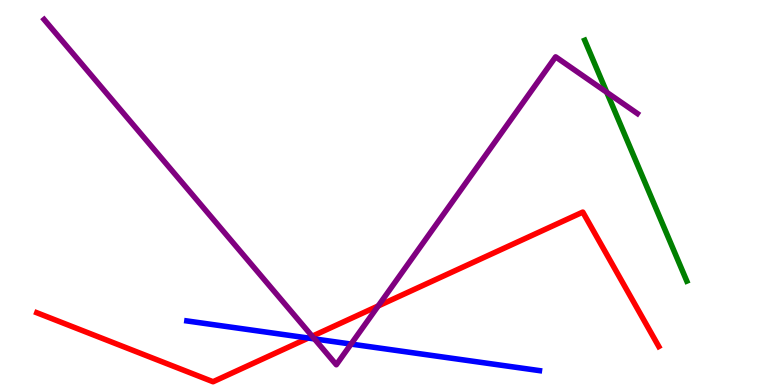[{'lines': ['blue', 'red'], 'intersections': [{'x': 3.98, 'y': 1.22}]}, {'lines': ['green', 'red'], 'intersections': []}, {'lines': ['purple', 'red'], 'intersections': [{'x': 4.03, 'y': 1.27}, {'x': 4.88, 'y': 2.05}]}, {'lines': ['blue', 'green'], 'intersections': []}, {'lines': ['blue', 'purple'], 'intersections': [{'x': 4.06, 'y': 1.2}, {'x': 4.53, 'y': 1.06}]}, {'lines': ['green', 'purple'], 'intersections': [{'x': 7.83, 'y': 7.6}]}]